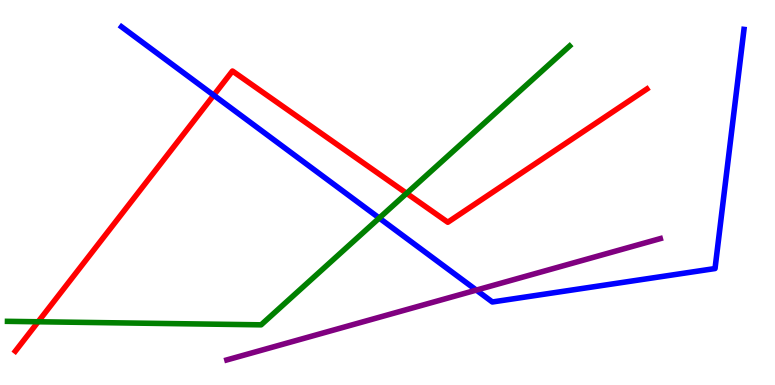[{'lines': ['blue', 'red'], 'intersections': [{'x': 2.76, 'y': 7.53}]}, {'lines': ['green', 'red'], 'intersections': [{'x': 0.492, 'y': 1.64}, {'x': 5.25, 'y': 4.98}]}, {'lines': ['purple', 'red'], 'intersections': []}, {'lines': ['blue', 'green'], 'intersections': [{'x': 4.89, 'y': 4.34}]}, {'lines': ['blue', 'purple'], 'intersections': [{'x': 6.15, 'y': 2.47}]}, {'lines': ['green', 'purple'], 'intersections': []}]